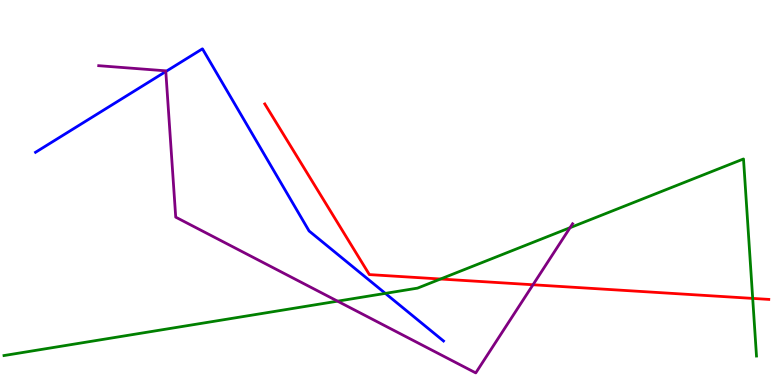[{'lines': ['blue', 'red'], 'intersections': []}, {'lines': ['green', 'red'], 'intersections': [{'x': 5.68, 'y': 2.75}, {'x': 9.71, 'y': 2.25}]}, {'lines': ['purple', 'red'], 'intersections': [{'x': 6.88, 'y': 2.6}]}, {'lines': ['blue', 'green'], 'intersections': [{'x': 4.97, 'y': 2.38}]}, {'lines': ['blue', 'purple'], 'intersections': [{'x': 2.14, 'y': 8.14}]}, {'lines': ['green', 'purple'], 'intersections': [{'x': 4.36, 'y': 2.18}, {'x': 7.36, 'y': 4.09}]}]